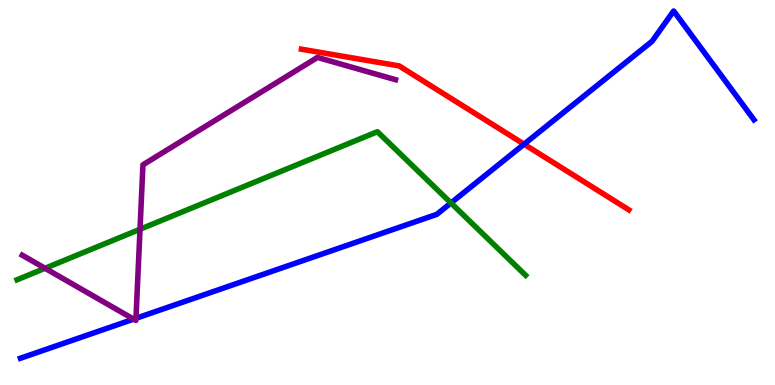[{'lines': ['blue', 'red'], 'intersections': [{'x': 6.76, 'y': 6.25}]}, {'lines': ['green', 'red'], 'intersections': []}, {'lines': ['purple', 'red'], 'intersections': []}, {'lines': ['blue', 'green'], 'intersections': [{'x': 5.82, 'y': 4.73}]}, {'lines': ['blue', 'purple'], 'intersections': [{'x': 1.72, 'y': 1.71}, {'x': 1.75, 'y': 1.73}]}, {'lines': ['green', 'purple'], 'intersections': [{'x': 0.581, 'y': 3.03}, {'x': 1.81, 'y': 4.05}]}]